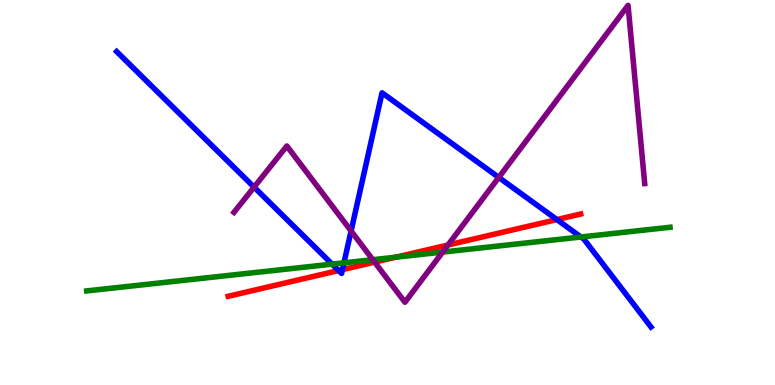[{'lines': ['blue', 'red'], 'intersections': [{'x': 4.37, 'y': 2.97}, {'x': 4.42, 'y': 3.0}, {'x': 7.19, 'y': 4.3}]}, {'lines': ['green', 'red'], 'intersections': [{'x': 5.11, 'y': 3.32}]}, {'lines': ['purple', 'red'], 'intersections': [{'x': 4.83, 'y': 3.19}, {'x': 5.78, 'y': 3.64}]}, {'lines': ['blue', 'green'], 'intersections': [{'x': 4.29, 'y': 3.14}, {'x': 4.44, 'y': 3.17}, {'x': 7.5, 'y': 3.84}]}, {'lines': ['blue', 'purple'], 'intersections': [{'x': 3.28, 'y': 5.14}, {'x': 4.53, 'y': 4.0}, {'x': 6.44, 'y': 5.39}]}, {'lines': ['green', 'purple'], 'intersections': [{'x': 4.81, 'y': 3.25}, {'x': 5.71, 'y': 3.45}]}]